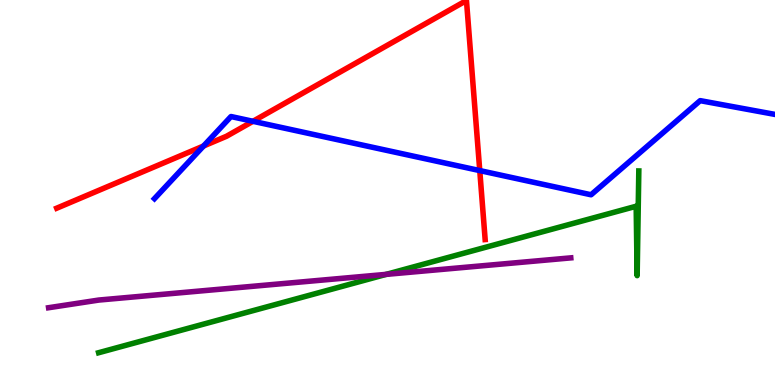[{'lines': ['blue', 'red'], 'intersections': [{'x': 2.63, 'y': 6.21}, {'x': 3.26, 'y': 6.85}, {'x': 6.19, 'y': 5.57}]}, {'lines': ['green', 'red'], 'intersections': []}, {'lines': ['purple', 'red'], 'intersections': []}, {'lines': ['blue', 'green'], 'intersections': []}, {'lines': ['blue', 'purple'], 'intersections': []}, {'lines': ['green', 'purple'], 'intersections': [{'x': 4.98, 'y': 2.87}]}]